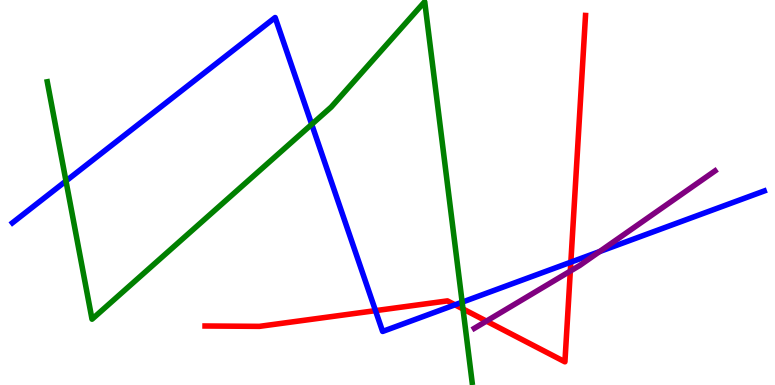[{'lines': ['blue', 'red'], 'intersections': [{'x': 4.85, 'y': 1.93}, {'x': 5.87, 'y': 2.08}, {'x': 7.37, 'y': 3.19}]}, {'lines': ['green', 'red'], 'intersections': [{'x': 5.97, 'y': 1.97}]}, {'lines': ['purple', 'red'], 'intersections': [{'x': 6.28, 'y': 1.66}, {'x': 7.36, 'y': 2.96}]}, {'lines': ['blue', 'green'], 'intersections': [{'x': 0.851, 'y': 5.3}, {'x': 4.02, 'y': 6.77}, {'x': 5.96, 'y': 2.15}]}, {'lines': ['blue', 'purple'], 'intersections': [{'x': 7.74, 'y': 3.47}]}, {'lines': ['green', 'purple'], 'intersections': []}]